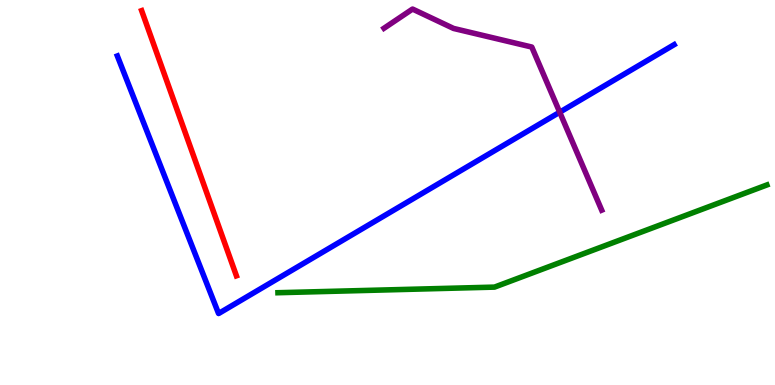[{'lines': ['blue', 'red'], 'intersections': []}, {'lines': ['green', 'red'], 'intersections': []}, {'lines': ['purple', 'red'], 'intersections': []}, {'lines': ['blue', 'green'], 'intersections': []}, {'lines': ['blue', 'purple'], 'intersections': [{'x': 7.22, 'y': 7.09}]}, {'lines': ['green', 'purple'], 'intersections': []}]